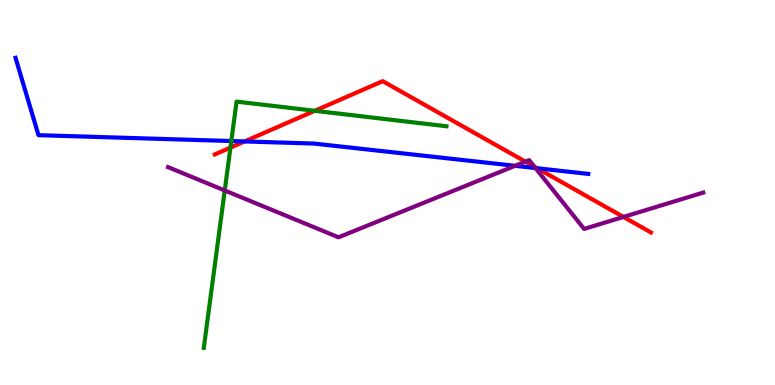[{'lines': ['blue', 'red'], 'intersections': [{'x': 3.16, 'y': 6.33}, {'x': 6.93, 'y': 5.63}]}, {'lines': ['green', 'red'], 'intersections': [{'x': 2.97, 'y': 6.17}, {'x': 4.06, 'y': 7.12}]}, {'lines': ['purple', 'red'], 'intersections': [{'x': 6.78, 'y': 5.8}, {'x': 6.9, 'y': 5.67}, {'x': 8.04, 'y': 4.37}]}, {'lines': ['blue', 'green'], 'intersections': [{'x': 2.98, 'y': 6.34}]}, {'lines': ['blue', 'purple'], 'intersections': [{'x': 6.65, 'y': 5.69}, {'x': 6.91, 'y': 5.63}]}, {'lines': ['green', 'purple'], 'intersections': [{'x': 2.9, 'y': 5.05}]}]